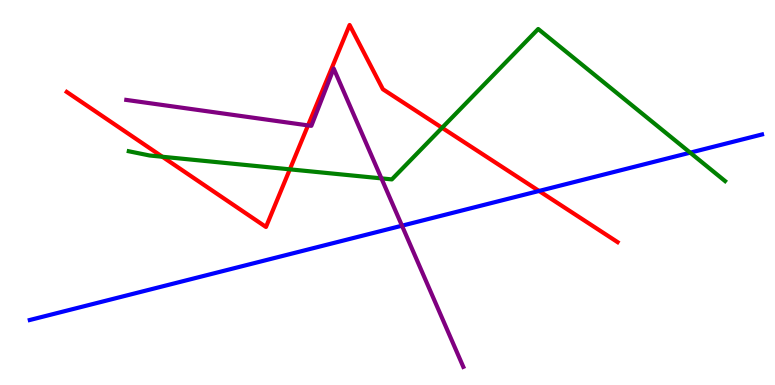[{'lines': ['blue', 'red'], 'intersections': [{'x': 6.96, 'y': 5.04}]}, {'lines': ['green', 'red'], 'intersections': [{'x': 2.1, 'y': 5.93}, {'x': 3.74, 'y': 5.6}, {'x': 5.7, 'y': 6.68}]}, {'lines': ['purple', 'red'], 'intersections': [{'x': 3.97, 'y': 6.74}]}, {'lines': ['blue', 'green'], 'intersections': [{'x': 8.91, 'y': 6.03}]}, {'lines': ['blue', 'purple'], 'intersections': [{'x': 5.19, 'y': 4.14}]}, {'lines': ['green', 'purple'], 'intersections': [{'x': 4.92, 'y': 5.37}]}]